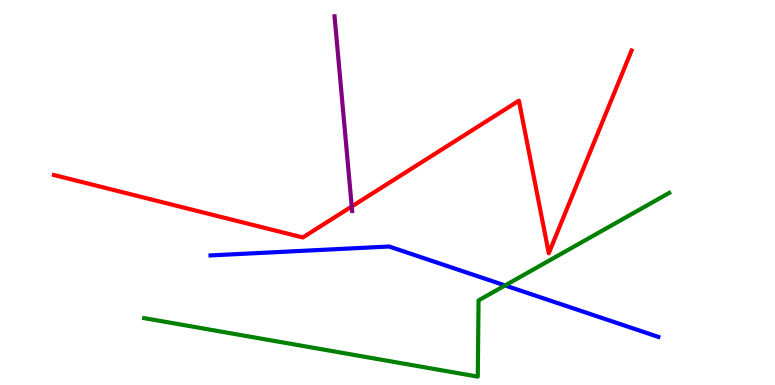[{'lines': ['blue', 'red'], 'intersections': []}, {'lines': ['green', 'red'], 'intersections': []}, {'lines': ['purple', 'red'], 'intersections': [{'x': 4.54, 'y': 4.64}]}, {'lines': ['blue', 'green'], 'intersections': [{'x': 6.52, 'y': 2.59}]}, {'lines': ['blue', 'purple'], 'intersections': []}, {'lines': ['green', 'purple'], 'intersections': []}]